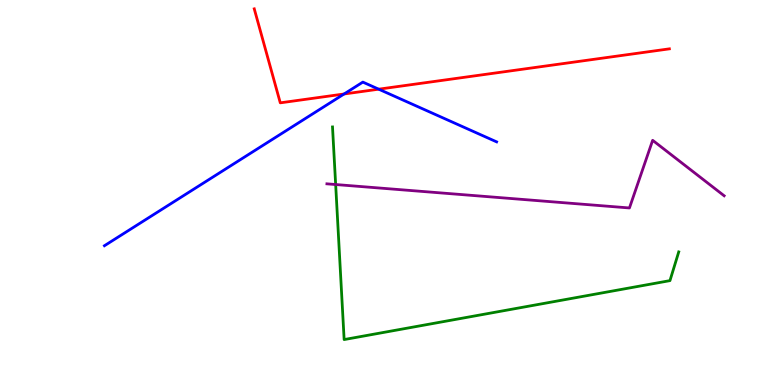[{'lines': ['blue', 'red'], 'intersections': [{'x': 4.44, 'y': 7.56}, {'x': 4.89, 'y': 7.68}]}, {'lines': ['green', 'red'], 'intersections': []}, {'lines': ['purple', 'red'], 'intersections': []}, {'lines': ['blue', 'green'], 'intersections': []}, {'lines': ['blue', 'purple'], 'intersections': []}, {'lines': ['green', 'purple'], 'intersections': [{'x': 4.33, 'y': 5.21}]}]